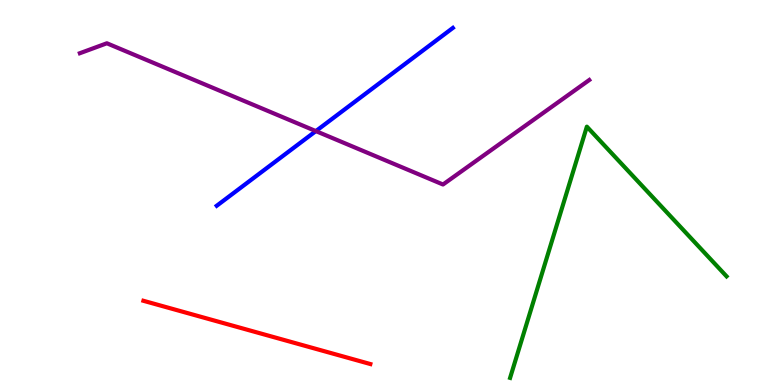[{'lines': ['blue', 'red'], 'intersections': []}, {'lines': ['green', 'red'], 'intersections': []}, {'lines': ['purple', 'red'], 'intersections': []}, {'lines': ['blue', 'green'], 'intersections': []}, {'lines': ['blue', 'purple'], 'intersections': [{'x': 4.08, 'y': 6.59}]}, {'lines': ['green', 'purple'], 'intersections': []}]